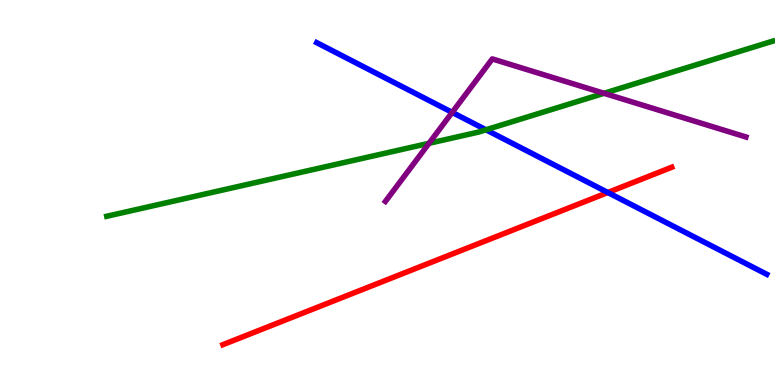[{'lines': ['blue', 'red'], 'intersections': [{'x': 7.84, 'y': 5.0}]}, {'lines': ['green', 'red'], 'intersections': []}, {'lines': ['purple', 'red'], 'intersections': []}, {'lines': ['blue', 'green'], 'intersections': [{'x': 6.27, 'y': 6.63}]}, {'lines': ['blue', 'purple'], 'intersections': [{'x': 5.83, 'y': 7.08}]}, {'lines': ['green', 'purple'], 'intersections': [{'x': 5.54, 'y': 6.28}, {'x': 7.79, 'y': 7.58}]}]